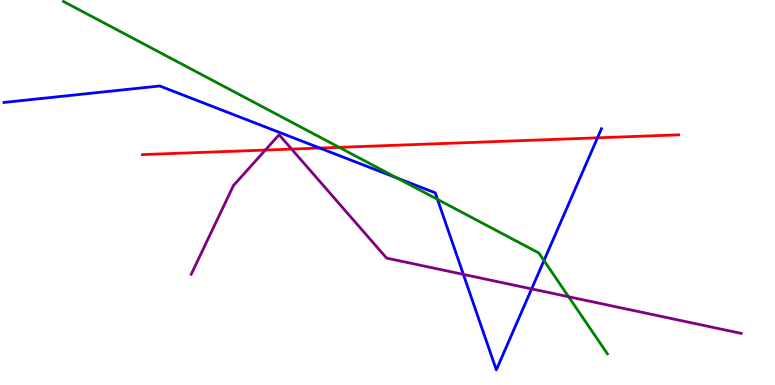[{'lines': ['blue', 'red'], 'intersections': [{'x': 4.13, 'y': 6.15}, {'x': 7.71, 'y': 6.42}]}, {'lines': ['green', 'red'], 'intersections': [{'x': 4.38, 'y': 6.17}]}, {'lines': ['purple', 'red'], 'intersections': [{'x': 3.42, 'y': 6.1}, {'x': 3.76, 'y': 6.13}]}, {'lines': ['blue', 'green'], 'intersections': [{'x': 5.13, 'y': 5.37}, {'x': 5.64, 'y': 4.82}, {'x': 7.02, 'y': 3.23}]}, {'lines': ['blue', 'purple'], 'intersections': [{'x': 5.98, 'y': 2.87}, {'x': 6.86, 'y': 2.5}]}, {'lines': ['green', 'purple'], 'intersections': [{'x': 7.34, 'y': 2.29}]}]